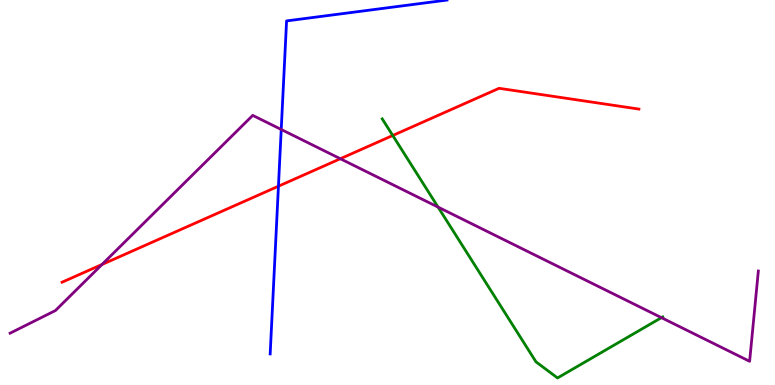[{'lines': ['blue', 'red'], 'intersections': [{'x': 3.59, 'y': 5.16}]}, {'lines': ['green', 'red'], 'intersections': [{'x': 5.07, 'y': 6.48}]}, {'lines': ['purple', 'red'], 'intersections': [{'x': 1.32, 'y': 3.13}, {'x': 4.39, 'y': 5.88}]}, {'lines': ['blue', 'green'], 'intersections': []}, {'lines': ['blue', 'purple'], 'intersections': [{'x': 3.63, 'y': 6.64}]}, {'lines': ['green', 'purple'], 'intersections': [{'x': 5.65, 'y': 4.62}, {'x': 8.53, 'y': 1.75}]}]